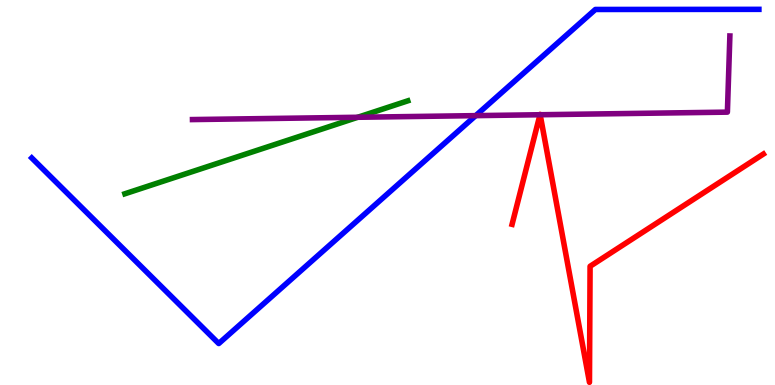[{'lines': ['blue', 'red'], 'intersections': []}, {'lines': ['green', 'red'], 'intersections': []}, {'lines': ['purple', 'red'], 'intersections': [{'x': 6.97, 'y': 7.02}, {'x': 6.97, 'y': 7.02}]}, {'lines': ['blue', 'green'], 'intersections': []}, {'lines': ['blue', 'purple'], 'intersections': [{'x': 6.14, 'y': 7.0}]}, {'lines': ['green', 'purple'], 'intersections': [{'x': 4.62, 'y': 6.95}]}]